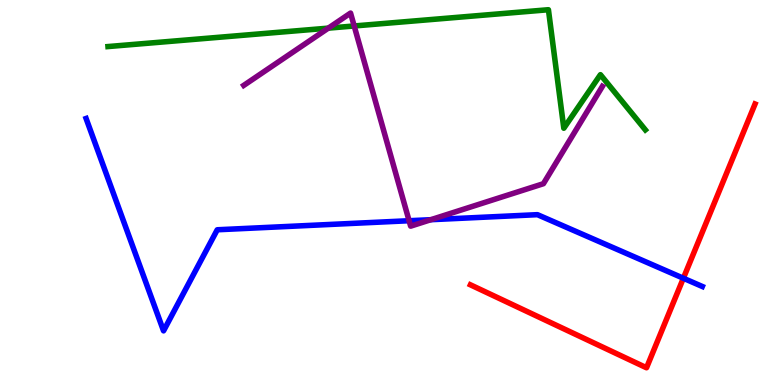[{'lines': ['blue', 'red'], 'intersections': [{'x': 8.82, 'y': 2.77}]}, {'lines': ['green', 'red'], 'intersections': []}, {'lines': ['purple', 'red'], 'intersections': []}, {'lines': ['blue', 'green'], 'intersections': []}, {'lines': ['blue', 'purple'], 'intersections': [{'x': 5.28, 'y': 4.27}, {'x': 5.56, 'y': 4.29}]}, {'lines': ['green', 'purple'], 'intersections': [{'x': 4.24, 'y': 9.27}, {'x': 4.57, 'y': 9.33}]}]